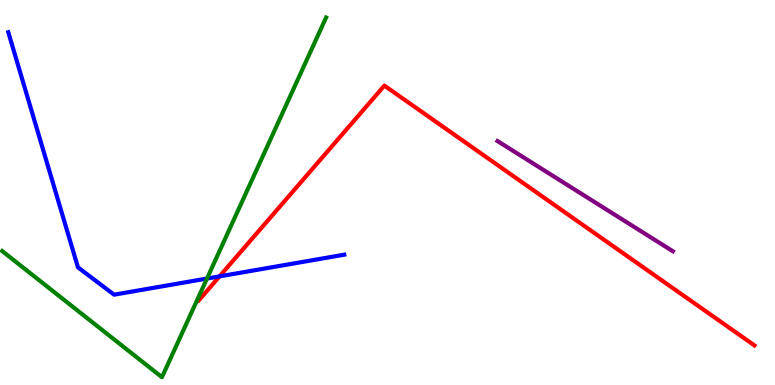[{'lines': ['blue', 'red'], 'intersections': [{'x': 2.83, 'y': 2.82}]}, {'lines': ['green', 'red'], 'intersections': []}, {'lines': ['purple', 'red'], 'intersections': []}, {'lines': ['blue', 'green'], 'intersections': [{'x': 2.67, 'y': 2.77}]}, {'lines': ['blue', 'purple'], 'intersections': []}, {'lines': ['green', 'purple'], 'intersections': []}]